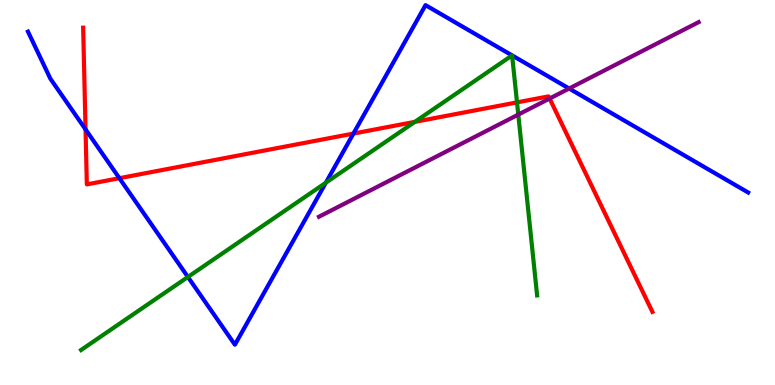[{'lines': ['blue', 'red'], 'intersections': [{'x': 1.1, 'y': 6.64}, {'x': 1.54, 'y': 5.37}, {'x': 4.56, 'y': 6.53}]}, {'lines': ['green', 'red'], 'intersections': [{'x': 5.35, 'y': 6.83}, {'x': 6.67, 'y': 7.34}]}, {'lines': ['purple', 'red'], 'intersections': [{'x': 7.09, 'y': 7.44}]}, {'lines': ['blue', 'green'], 'intersections': [{'x': 2.42, 'y': 2.81}, {'x': 4.2, 'y': 5.25}, {'x': 6.61, 'y': 8.56}, {'x': 6.61, 'y': 8.56}]}, {'lines': ['blue', 'purple'], 'intersections': [{'x': 7.34, 'y': 7.7}]}, {'lines': ['green', 'purple'], 'intersections': [{'x': 6.69, 'y': 7.02}]}]